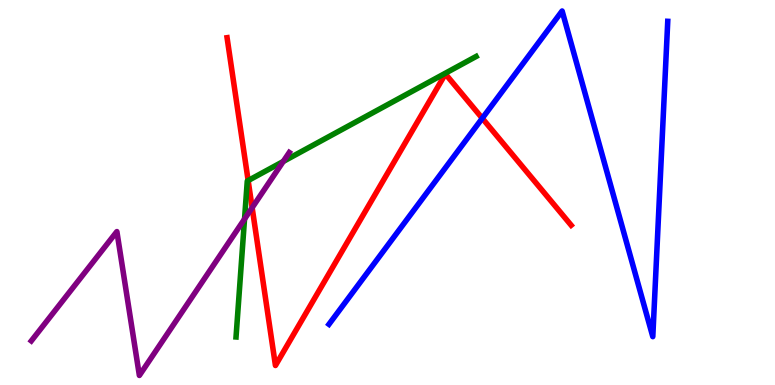[{'lines': ['blue', 'red'], 'intersections': [{'x': 6.22, 'y': 6.93}]}, {'lines': ['green', 'red'], 'intersections': [{'x': 3.2, 'y': 5.31}]}, {'lines': ['purple', 'red'], 'intersections': [{'x': 3.25, 'y': 4.61}]}, {'lines': ['blue', 'green'], 'intersections': []}, {'lines': ['blue', 'purple'], 'intersections': []}, {'lines': ['green', 'purple'], 'intersections': [{'x': 3.16, 'y': 4.31}, {'x': 3.65, 'y': 5.81}]}]